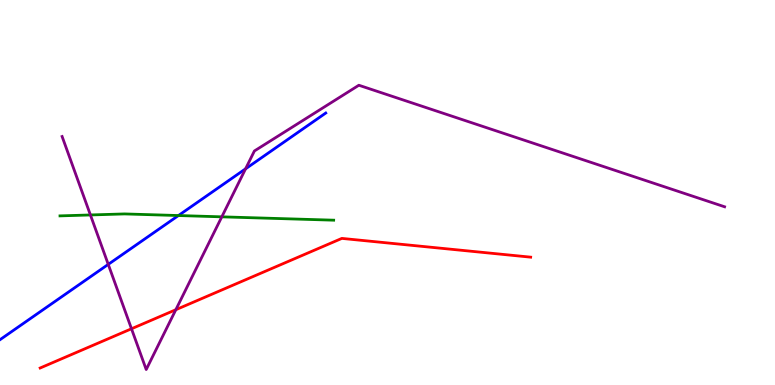[{'lines': ['blue', 'red'], 'intersections': []}, {'lines': ['green', 'red'], 'intersections': []}, {'lines': ['purple', 'red'], 'intersections': [{'x': 1.7, 'y': 1.46}, {'x': 2.27, 'y': 1.96}]}, {'lines': ['blue', 'green'], 'intersections': [{'x': 2.3, 'y': 4.4}]}, {'lines': ['blue', 'purple'], 'intersections': [{'x': 1.4, 'y': 3.13}, {'x': 3.17, 'y': 5.61}]}, {'lines': ['green', 'purple'], 'intersections': [{'x': 1.17, 'y': 4.42}, {'x': 2.86, 'y': 4.37}]}]